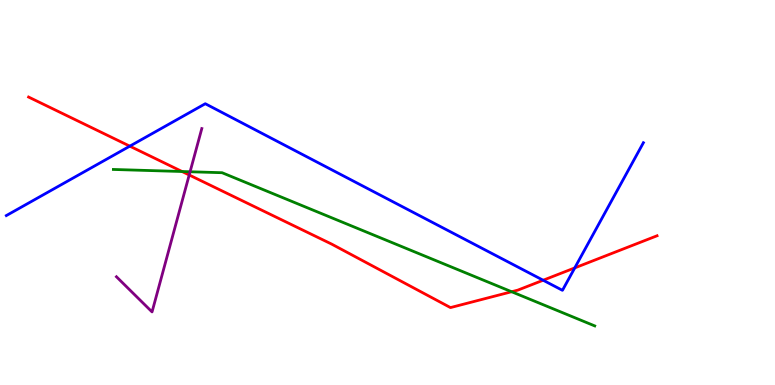[{'lines': ['blue', 'red'], 'intersections': [{'x': 1.67, 'y': 6.2}, {'x': 7.01, 'y': 2.72}, {'x': 7.42, 'y': 3.04}]}, {'lines': ['green', 'red'], 'intersections': [{'x': 2.35, 'y': 5.55}, {'x': 6.6, 'y': 2.42}]}, {'lines': ['purple', 'red'], 'intersections': [{'x': 2.44, 'y': 5.45}]}, {'lines': ['blue', 'green'], 'intersections': []}, {'lines': ['blue', 'purple'], 'intersections': []}, {'lines': ['green', 'purple'], 'intersections': [{'x': 2.45, 'y': 5.54}]}]